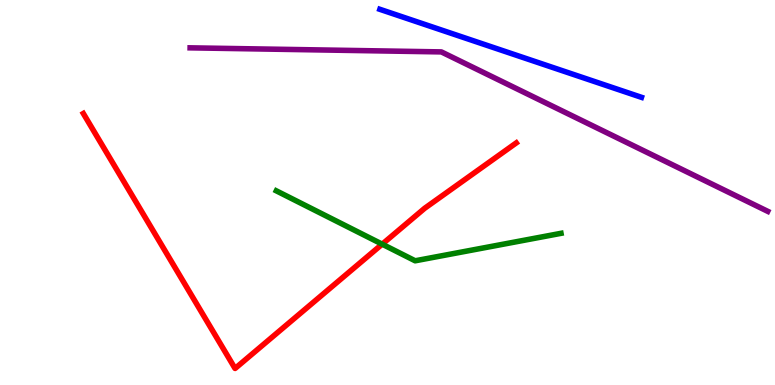[{'lines': ['blue', 'red'], 'intersections': []}, {'lines': ['green', 'red'], 'intersections': [{'x': 4.93, 'y': 3.66}]}, {'lines': ['purple', 'red'], 'intersections': []}, {'lines': ['blue', 'green'], 'intersections': []}, {'lines': ['blue', 'purple'], 'intersections': []}, {'lines': ['green', 'purple'], 'intersections': []}]